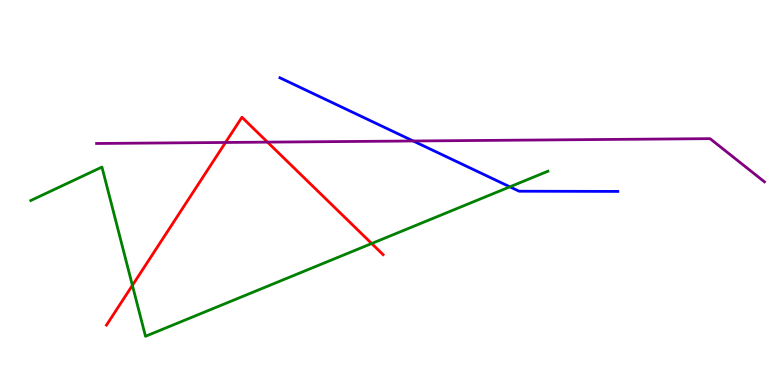[{'lines': ['blue', 'red'], 'intersections': []}, {'lines': ['green', 'red'], 'intersections': [{'x': 1.71, 'y': 2.59}, {'x': 4.8, 'y': 3.67}]}, {'lines': ['purple', 'red'], 'intersections': [{'x': 2.91, 'y': 6.3}, {'x': 3.45, 'y': 6.31}]}, {'lines': ['blue', 'green'], 'intersections': [{'x': 6.58, 'y': 5.15}]}, {'lines': ['blue', 'purple'], 'intersections': [{'x': 5.33, 'y': 6.34}]}, {'lines': ['green', 'purple'], 'intersections': []}]